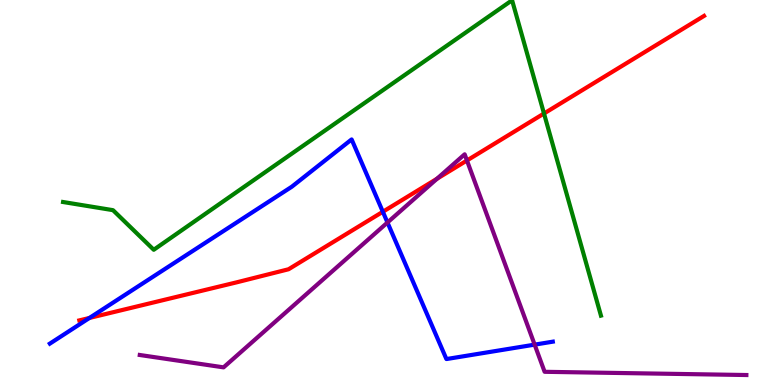[{'lines': ['blue', 'red'], 'intersections': [{'x': 1.15, 'y': 1.74}, {'x': 4.94, 'y': 4.5}]}, {'lines': ['green', 'red'], 'intersections': [{'x': 7.02, 'y': 7.05}]}, {'lines': ['purple', 'red'], 'intersections': [{'x': 5.64, 'y': 5.36}, {'x': 6.03, 'y': 5.83}]}, {'lines': ['blue', 'green'], 'intersections': []}, {'lines': ['blue', 'purple'], 'intersections': [{'x': 5.0, 'y': 4.22}, {'x': 6.9, 'y': 1.05}]}, {'lines': ['green', 'purple'], 'intersections': []}]